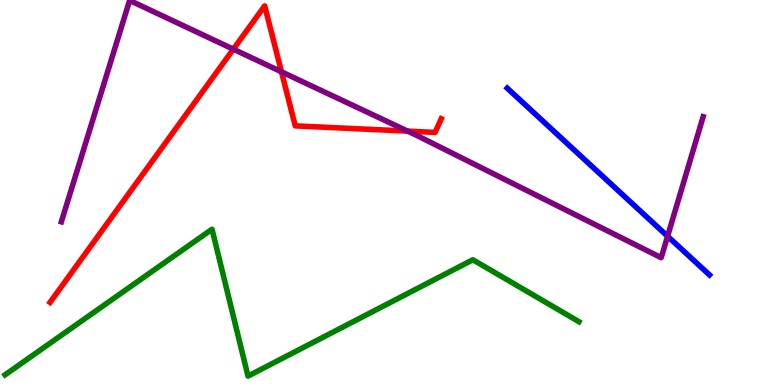[{'lines': ['blue', 'red'], 'intersections': []}, {'lines': ['green', 'red'], 'intersections': []}, {'lines': ['purple', 'red'], 'intersections': [{'x': 3.01, 'y': 8.72}, {'x': 3.63, 'y': 8.13}, {'x': 5.26, 'y': 6.59}]}, {'lines': ['blue', 'green'], 'intersections': []}, {'lines': ['blue', 'purple'], 'intersections': [{'x': 8.61, 'y': 3.86}]}, {'lines': ['green', 'purple'], 'intersections': []}]